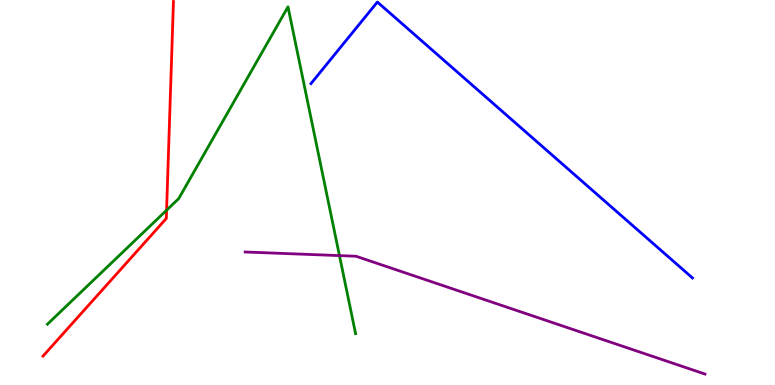[{'lines': ['blue', 'red'], 'intersections': []}, {'lines': ['green', 'red'], 'intersections': [{'x': 2.15, 'y': 4.54}]}, {'lines': ['purple', 'red'], 'intersections': []}, {'lines': ['blue', 'green'], 'intersections': []}, {'lines': ['blue', 'purple'], 'intersections': []}, {'lines': ['green', 'purple'], 'intersections': [{'x': 4.38, 'y': 3.36}]}]